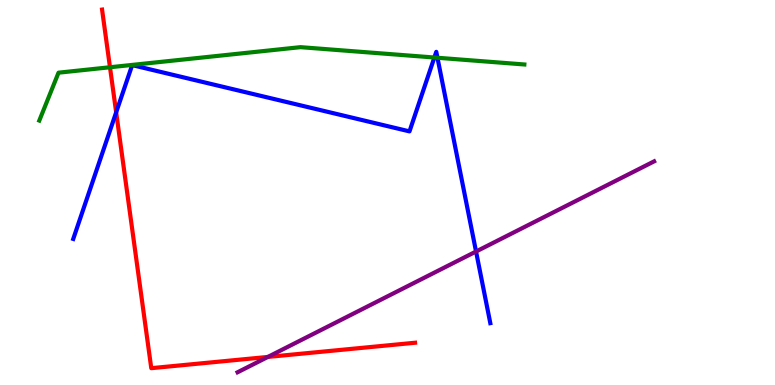[{'lines': ['blue', 'red'], 'intersections': [{'x': 1.5, 'y': 7.08}]}, {'lines': ['green', 'red'], 'intersections': [{'x': 1.42, 'y': 8.25}]}, {'lines': ['purple', 'red'], 'intersections': [{'x': 3.46, 'y': 0.729}]}, {'lines': ['blue', 'green'], 'intersections': [{'x': 5.6, 'y': 8.51}, {'x': 5.64, 'y': 8.5}]}, {'lines': ['blue', 'purple'], 'intersections': [{'x': 6.14, 'y': 3.47}]}, {'lines': ['green', 'purple'], 'intersections': []}]